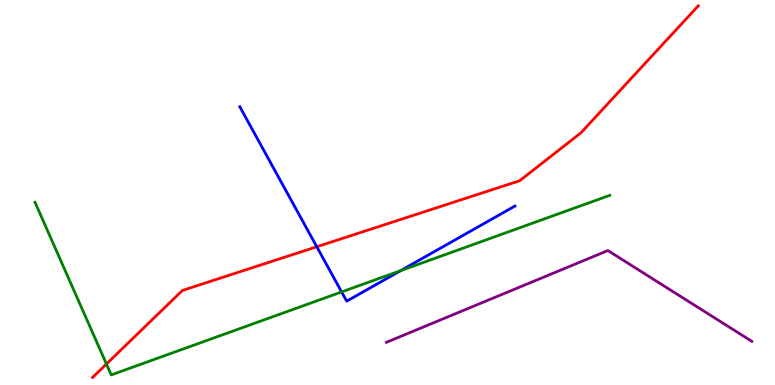[{'lines': ['blue', 'red'], 'intersections': [{'x': 4.09, 'y': 3.59}]}, {'lines': ['green', 'red'], 'intersections': [{'x': 1.37, 'y': 0.545}]}, {'lines': ['purple', 'red'], 'intersections': []}, {'lines': ['blue', 'green'], 'intersections': [{'x': 4.41, 'y': 2.42}, {'x': 5.17, 'y': 2.97}]}, {'lines': ['blue', 'purple'], 'intersections': []}, {'lines': ['green', 'purple'], 'intersections': []}]